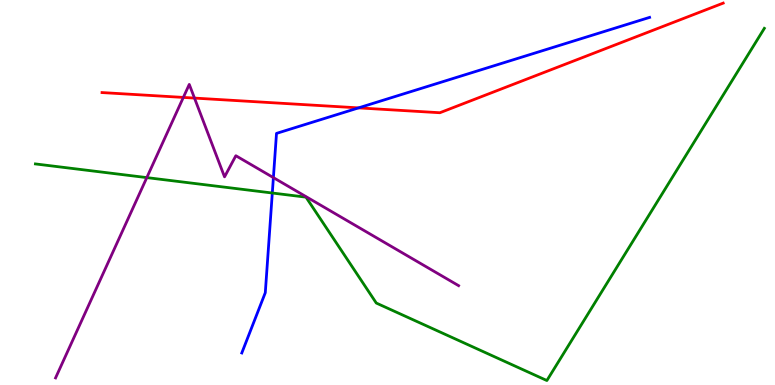[{'lines': ['blue', 'red'], 'intersections': [{'x': 4.63, 'y': 7.2}]}, {'lines': ['green', 'red'], 'intersections': []}, {'lines': ['purple', 'red'], 'intersections': [{'x': 2.37, 'y': 7.47}, {'x': 2.51, 'y': 7.45}]}, {'lines': ['blue', 'green'], 'intersections': [{'x': 3.51, 'y': 4.99}]}, {'lines': ['blue', 'purple'], 'intersections': [{'x': 3.53, 'y': 5.39}]}, {'lines': ['green', 'purple'], 'intersections': [{'x': 1.89, 'y': 5.39}]}]